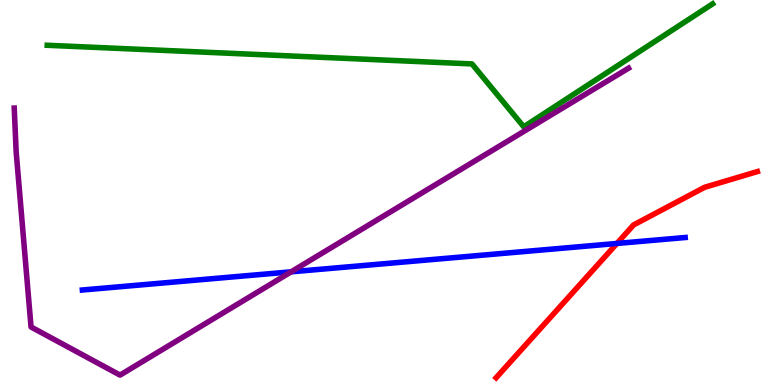[{'lines': ['blue', 'red'], 'intersections': [{'x': 7.96, 'y': 3.68}]}, {'lines': ['green', 'red'], 'intersections': []}, {'lines': ['purple', 'red'], 'intersections': []}, {'lines': ['blue', 'green'], 'intersections': []}, {'lines': ['blue', 'purple'], 'intersections': [{'x': 3.76, 'y': 2.94}]}, {'lines': ['green', 'purple'], 'intersections': []}]